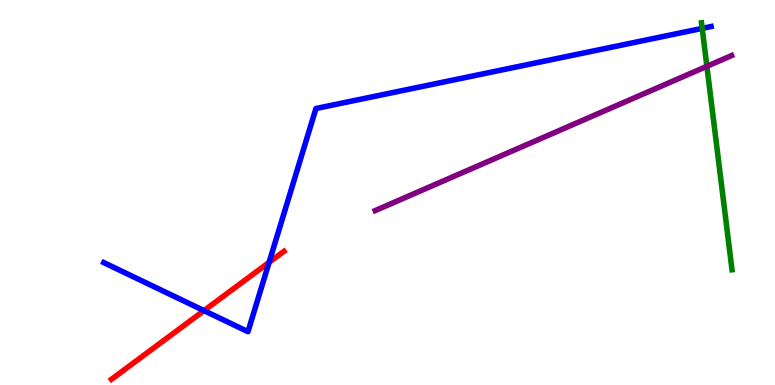[{'lines': ['blue', 'red'], 'intersections': [{'x': 2.63, 'y': 1.93}, {'x': 3.47, 'y': 3.19}]}, {'lines': ['green', 'red'], 'intersections': []}, {'lines': ['purple', 'red'], 'intersections': []}, {'lines': ['blue', 'green'], 'intersections': [{'x': 9.06, 'y': 9.26}]}, {'lines': ['blue', 'purple'], 'intersections': []}, {'lines': ['green', 'purple'], 'intersections': [{'x': 9.12, 'y': 8.28}]}]